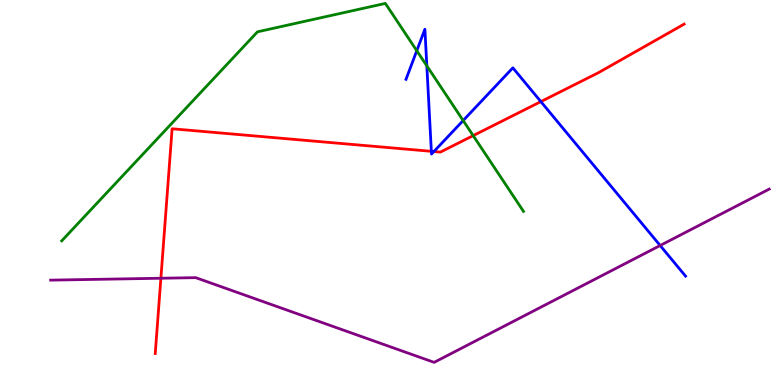[{'lines': ['blue', 'red'], 'intersections': [{'x': 5.57, 'y': 6.07}, {'x': 5.6, 'y': 6.06}, {'x': 6.98, 'y': 7.36}]}, {'lines': ['green', 'red'], 'intersections': [{'x': 6.11, 'y': 6.48}]}, {'lines': ['purple', 'red'], 'intersections': [{'x': 2.08, 'y': 2.77}]}, {'lines': ['blue', 'green'], 'intersections': [{'x': 5.38, 'y': 8.68}, {'x': 5.51, 'y': 8.29}, {'x': 5.98, 'y': 6.87}]}, {'lines': ['blue', 'purple'], 'intersections': [{'x': 8.52, 'y': 3.62}]}, {'lines': ['green', 'purple'], 'intersections': []}]